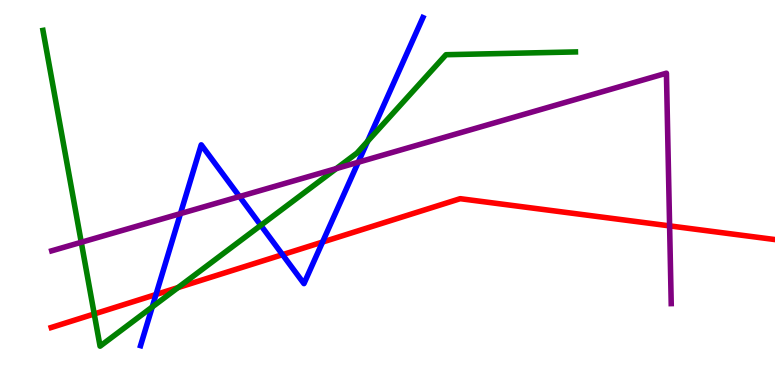[{'lines': ['blue', 'red'], 'intersections': [{'x': 2.01, 'y': 2.35}, {'x': 3.65, 'y': 3.39}, {'x': 4.16, 'y': 3.71}]}, {'lines': ['green', 'red'], 'intersections': [{'x': 1.22, 'y': 1.85}, {'x': 2.3, 'y': 2.53}]}, {'lines': ['purple', 'red'], 'intersections': [{'x': 8.64, 'y': 4.13}]}, {'lines': ['blue', 'green'], 'intersections': [{'x': 1.96, 'y': 2.03}, {'x': 3.37, 'y': 4.15}, {'x': 4.74, 'y': 6.33}]}, {'lines': ['blue', 'purple'], 'intersections': [{'x': 2.33, 'y': 4.45}, {'x': 3.09, 'y': 4.89}, {'x': 4.62, 'y': 5.79}]}, {'lines': ['green', 'purple'], 'intersections': [{'x': 1.05, 'y': 3.71}, {'x': 4.34, 'y': 5.62}]}]